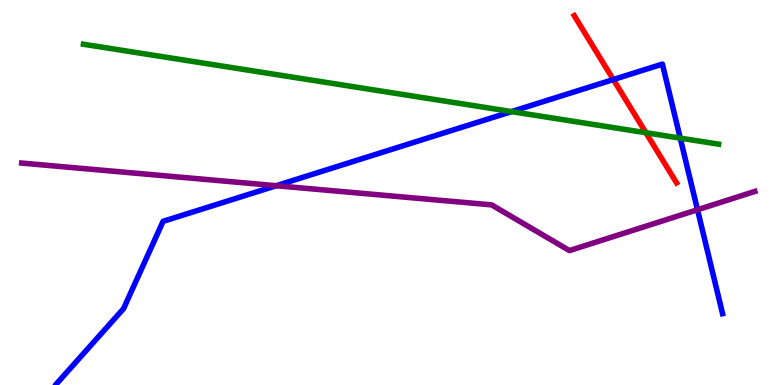[{'lines': ['blue', 'red'], 'intersections': [{'x': 7.91, 'y': 7.93}]}, {'lines': ['green', 'red'], 'intersections': [{'x': 8.33, 'y': 6.55}]}, {'lines': ['purple', 'red'], 'intersections': []}, {'lines': ['blue', 'green'], 'intersections': [{'x': 6.6, 'y': 7.1}, {'x': 8.78, 'y': 6.41}]}, {'lines': ['blue', 'purple'], 'intersections': [{'x': 3.56, 'y': 5.18}, {'x': 9.0, 'y': 4.55}]}, {'lines': ['green', 'purple'], 'intersections': []}]